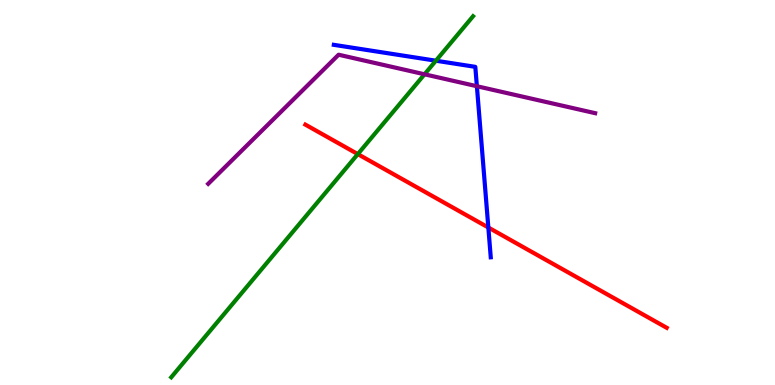[{'lines': ['blue', 'red'], 'intersections': [{'x': 6.3, 'y': 4.09}]}, {'lines': ['green', 'red'], 'intersections': [{'x': 4.62, 'y': 6.0}]}, {'lines': ['purple', 'red'], 'intersections': []}, {'lines': ['blue', 'green'], 'intersections': [{'x': 5.62, 'y': 8.42}]}, {'lines': ['blue', 'purple'], 'intersections': [{'x': 6.15, 'y': 7.76}]}, {'lines': ['green', 'purple'], 'intersections': [{'x': 5.48, 'y': 8.07}]}]